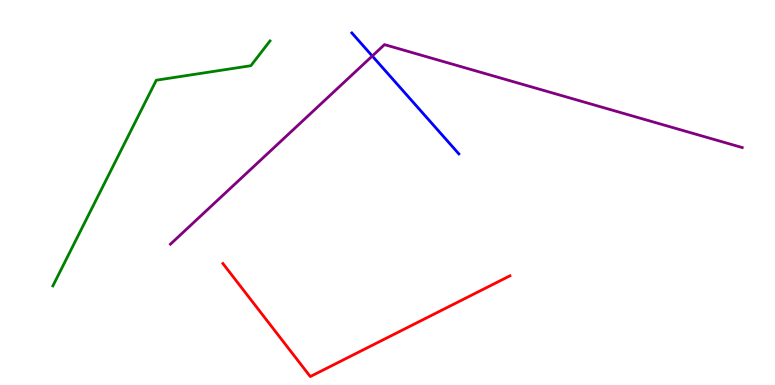[{'lines': ['blue', 'red'], 'intersections': []}, {'lines': ['green', 'red'], 'intersections': []}, {'lines': ['purple', 'red'], 'intersections': []}, {'lines': ['blue', 'green'], 'intersections': []}, {'lines': ['blue', 'purple'], 'intersections': [{'x': 4.8, 'y': 8.55}]}, {'lines': ['green', 'purple'], 'intersections': []}]